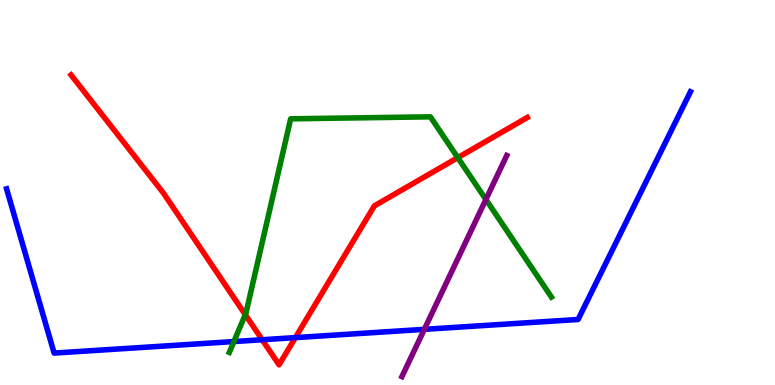[{'lines': ['blue', 'red'], 'intersections': [{'x': 3.38, 'y': 1.18}, {'x': 3.81, 'y': 1.23}]}, {'lines': ['green', 'red'], 'intersections': [{'x': 3.17, 'y': 1.83}, {'x': 5.91, 'y': 5.91}]}, {'lines': ['purple', 'red'], 'intersections': []}, {'lines': ['blue', 'green'], 'intersections': [{'x': 3.02, 'y': 1.13}]}, {'lines': ['blue', 'purple'], 'intersections': [{'x': 5.48, 'y': 1.45}]}, {'lines': ['green', 'purple'], 'intersections': [{'x': 6.27, 'y': 4.82}]}]